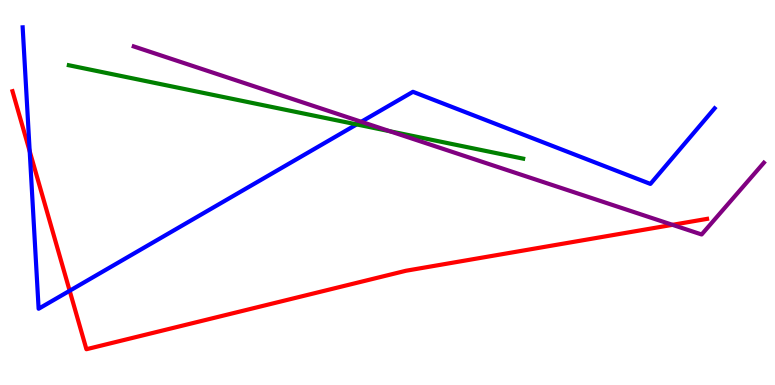[{'lines': ['blue', 'red'], 'intersections': [{'x': 0.383, 'y': 6.07}, {'x': 0.899, 'y': 2.45}]}, {'lines': ['green', 'red'], 'intersections': []}, {'lines': ['purple', 'red'], 'intersections': [{'x': 8.68, 'y': 4.16}]}, {'lines': ['blue', 'green'], 'intersections': [{'x': 4.6, 'y': 6.77}]}, {'lines': ['blue', 'purple'], 'intersections': [{'x': 4.66, 'y': 6.84}]}, {'lines': ['green', 'purple'], 'intersections': [{'x': 5.03, 'y': 6.59}]}]